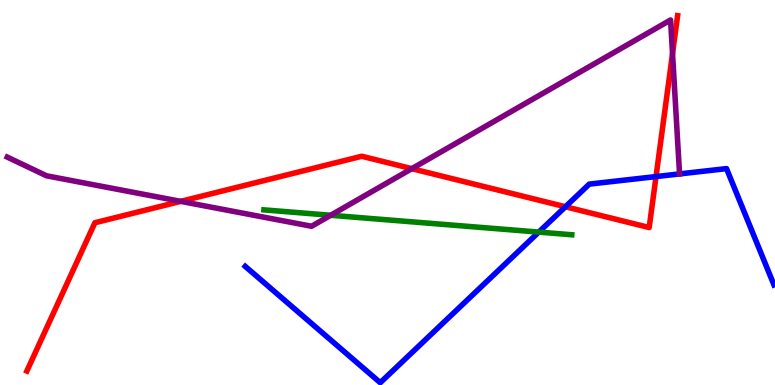[{'lines': ['blue', 'red'], 'intersections': [{'x': 7.3, 'y': 4.63}, {'x': 8.46, 'y': 5.41}]}, {'lines': ['green', 'red'], 'intersections': []}, {'lines': ['purple', 'red'], 'intersections': [{'x': 2.33, 'y': 4.77}, {'x': 5.31, 'y': 5.62}, {'x': 8.68, 'y': 8.61}]}, {'lines': ['blue', 'green'], 'intersections': [{'x': 6.95, 'y': 3.97}]}, {'lines': ['blue', 'purple'], 'intersections': [{'x': 8.77, 'y': 5.48}]}, {'lines': ['green', 'purple'], 'intersections': [{'x': 4.27, 'y': 4.41}]}]